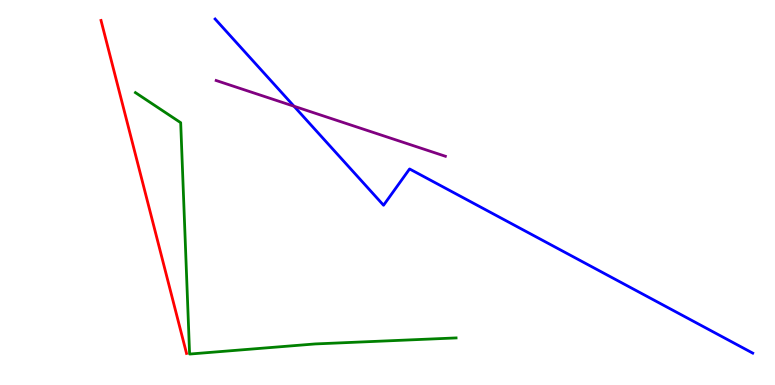[{'lines': ['blue', 'red'], 'intersections': []}, {'lines': ['green', 'red'], 'intersections': []}, {'lines': ['purple', 'red'], 'intersections': []}, {'lines': ['blue', 'green'], 'intersections': []}, {'lines': ['blue', 'purple'], 'intersections': [{'x': 3.79, 'y': 7.24}]}, {'lines': ['green', 'purple'], 'intersections': []}]